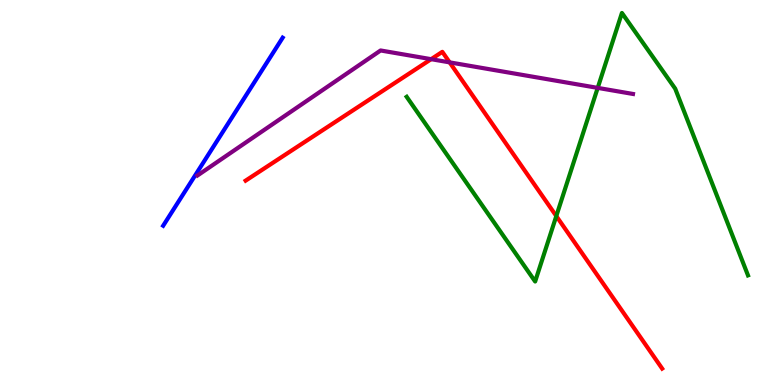[{'lines': ['blue', 'red'], 'intersections': []}, {'lines': ['green', 'red'], 'intersections': [{'x': 7.18, 'y': 4.39}]}, {'lines': ['purple', 'red'], 'intersections': [{'x': 5.56, 'y': 8.46}, {'x': 5.8, 'y': 8.38}]}, {'lines': ['blue', 'green'], 'intersections': []}, {'lines': ['blue', 'purple'], 'intersections': []}, {'lines': ['green', 'purple'], 'intersections': [{'x': 7.71, 'y': 7.72}]}]